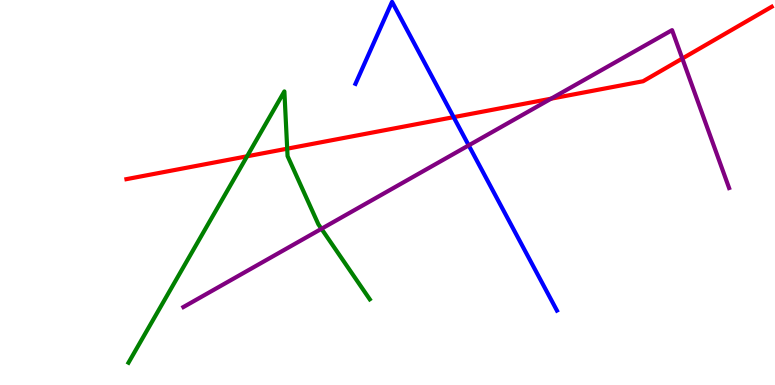[{'lines': ['blue', 'red'], 'intersections': [{'x': 5.85, 'y': 6.96}]}, {'lines': ['green', 'red'], 'intersections': [{'x': 3.19, 'y': 5.94}, {'x': 3.71, 'y': 6.14}]}, {'lines': ['purple', 'red'], 'intersections': [{'x': 7.11, 'y': 7.44}, {'x': 8.8, 'y': 8.48}]}, {'lines': ['blue', 'green'], 'intersections': []}, {'lines': ['blue', 'purple'], 'intersections': [{'x': 6.05, 'y': 6.22}]}, {'lines': ['green', 'purple'], 'intersections': [{'x': 4.15, 'y': 4.06}]}]